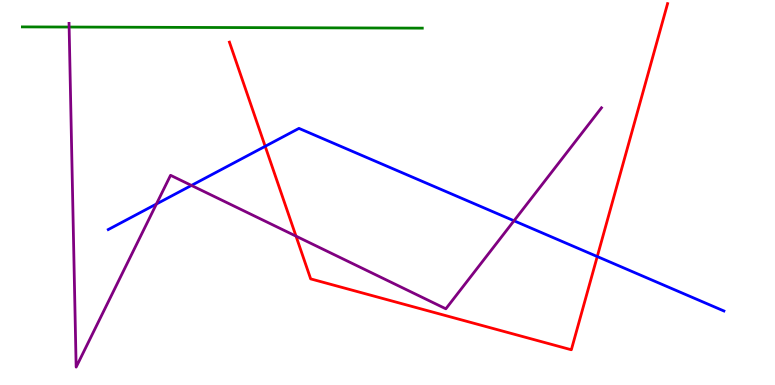[{'lines': ['blue', 'red'], 'intersections': [{'x': 3.42, 'y': 6.2}, {'x': 7.71, 'y': 3.34}]}, {'lines': ['green', 'red'], 'intersections': []}, {'lines': ['purple', 'red'], 'intersections': [{'x': 3.82, 'y': 3.87}]}, {'lines': ['blue', 'green'], 'intersections': []}, {'lines': ['blue', 'purple'], 'intersections': [{'x': 2.02, 'y': 4.7}, {'x': 2.47, 'y': 5.18}, {'x': 6.63, 'y': 4.27}]}, {'lines': ['green', 'purple'], 'intersections': [{'x': 0.892, 'y': 9.3}]}]